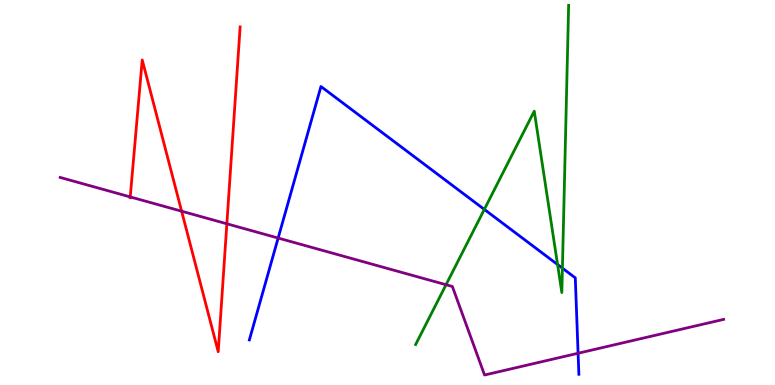[{'lines': ['blue', 'red'], 'intersections': []}, {'lines': ['green', 'red'], 'intersections': []}, {'lines': ['purple', 'red'], 'intersections': [{'x': 1.68, 'y': 4.89}, {'x': 2.34, 'y': 4.51}, {'x': 2.93, 'y': 4.19}]}, {'lines': ['blue', 'green'], 'intersections': [{'x': 6.25, 'y': 4.56}, {'x': 7.19, 'y': 3.13}, {'x': 7.26, 'y': 3.03}]}, {'lines': ['blue', 'purple'], 'intersections': [{'x': 3.59, 'y': 3.82}, {'x': 7.46, 'y': 0.825}]}, {'lines': ['green', 'purple'], 'intersections': [{'x': 5.76, 'y': 2.6}]}]